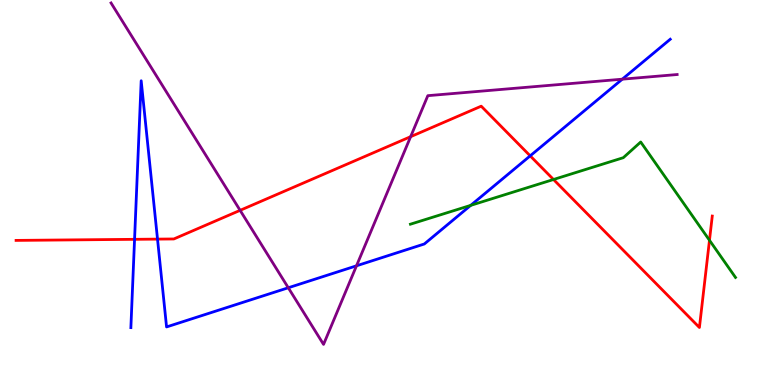[{'lines': ['blue', 'red'], 'intersections': [{'x': 1.74, 'y': 3.78}, {'x': 2.03, 'y': 3.79}, {'x': 6.84, 'y': 5.95}]}, {'lines': ['green', 'red'], 'intersections': [{'x': 7.14, 'y': 5.34}, {'x': 9.15, 'y': 3.76}]}, {'lines': ['purple', 'red'], 'intersections': [{'x': 3.1, 'y': 4.54}, {'x': 5.3, 'y': 6.45}]}, {'lines': ['blue', 'green'], 'intersections': [{'x': 6.07, 'y': 4.67}]}, {'lines': ['blue', 'purple'], 'intersections': [{'x': 3.72, 'y': 2.53}, {'x': 4.6, 'y': 3.1}, {'x': 8.03, 'y': 7.94}]}, {'lines': ['green', 'purple'], 'intersections': []}]